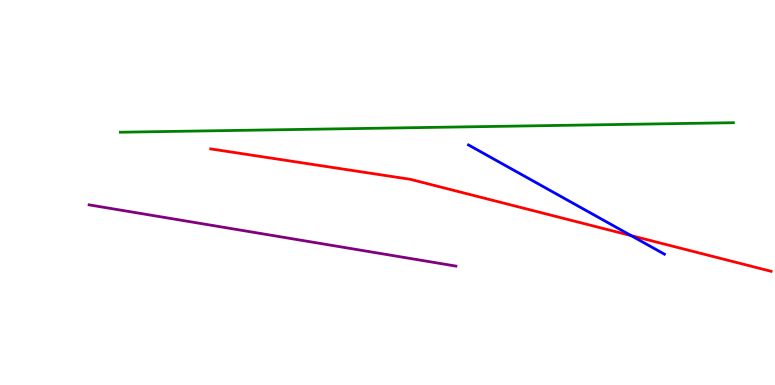[{'lines': ['blue', 'red'], 'intersections': [{'x': 8.14, 'y': 3.88}]}, {'lines': ['green', 'red'], 'intersections': []}, {'lines': ['purple', 'red'], 'intersections': []}, {'lines': ['blue', 'green'], 'intersections': []}, {'lines': ['blue', 'purple'], 'intersections': []}, {'lines': ['green', 'purple'], 'intersections': []}]